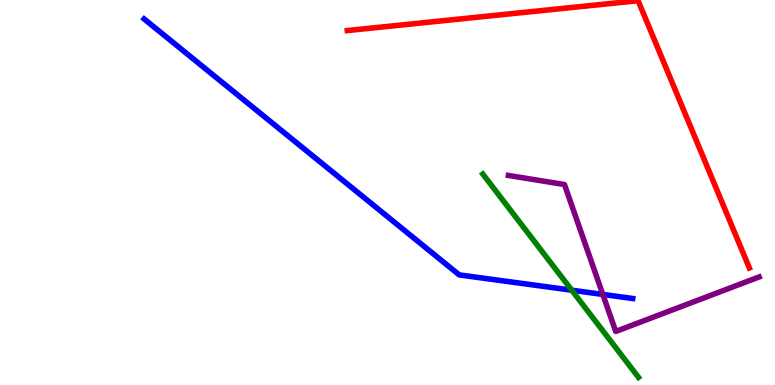[{'lines': ['blue', 'red'], 'intersections': []}, {'lines': ['green', 'red'], 'intersections': []}, {'lines': ['purple', 'red'], 'intersections': []}, {'lines': ['blue', 'green'], 'intersections': [{'x': 7.38, 'y': 2.46}]}, {'lines': ['blue', 'purple'], 'intersections': [{'x': 7.78, 'y': 2.35}]}, {'lines': ['green', 'purple'], 'intersections': []}]